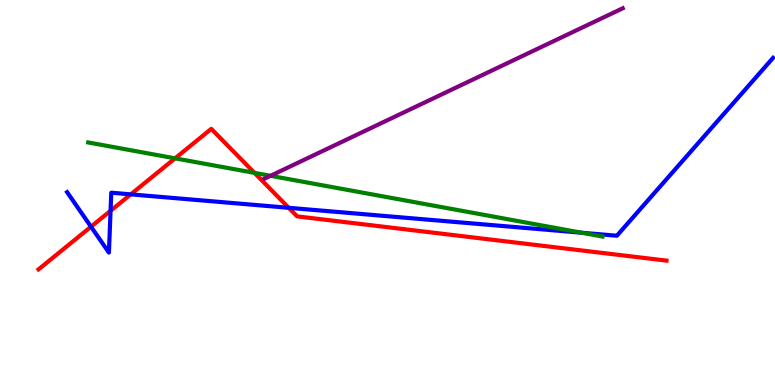[{'lines': ['blue', 'red'], 'intersections': [{'x': 1.17, 'y': 4.11}, {'x': 1.43, 'y': 4.52}, {'x': 1.69, 'y': 4.95}, {'x': 3.73, 'y': 4.6}]}, {'lines': ['green', 'red'], 'intersections': [{'x': 2.26, 'y': 5.89}, {'x': 3.28, 'y': 5.51}]}, {'lines': ['purple', 'red'], 'intersections': []}, {'lines': ['blue', 'green'], 'intersections': [{'x': 7.51, 'y': 3.96}]}, {'lines': ['blue', 'purple'], 'intersections': []}, {'lines': ['green', 'purple'], 'intersections': [{'x': 3.49, 'y': 5.43}]}]